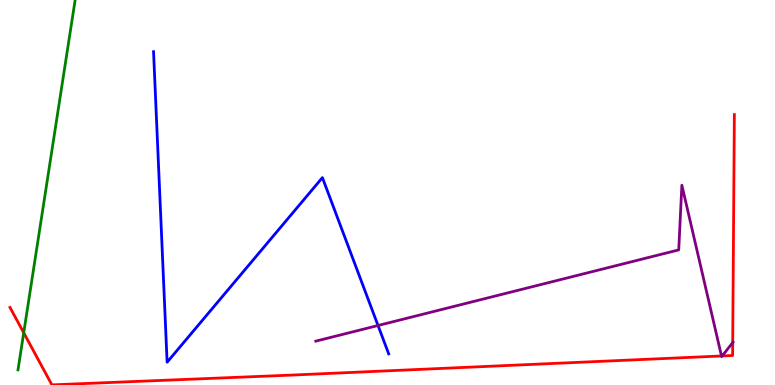[{'lines': ['blue', 'red'], 'intersections': []}, {'lines': ['green', 'red'], 'intersections': [{'x': 0.306, 'y': 1.36}]}, {'lines': ['purple', 'red'], 'intersections': [{'x': 9.31, 'y': 0.754}, {'x': 9.32, 'y': 0.755}, {'x': 9.45, 'y': 1.1}]}, {'lines': ['blue', 'green'], 'intersections': []}, {'lines': ['blue', 'purple'], 'intersections': [{'x': 4.88, 'y': 1.55}]}, {'lines': ['green', 'purple'], 'intersections': []}]